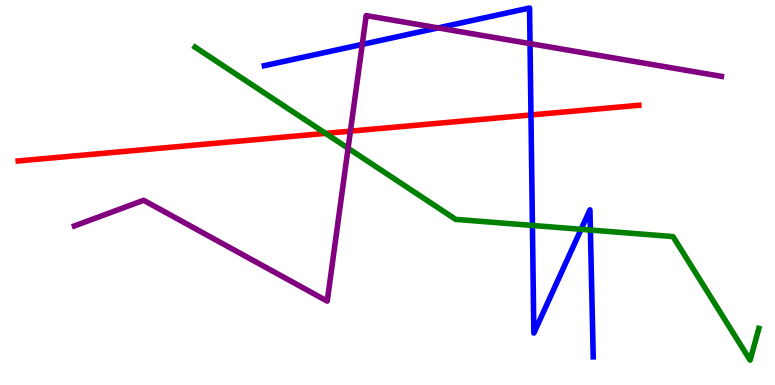[{'lines': ['blue', 'red'], 'intersections': [{'x': 6.85, 'y': 7.01}]}, {'lines': ['green', 'red'], 'intersections': [{'x': 4.2, 'y': 6.54}]}, {'lines': ['purple', 'red'], 'intersections': [{'x': 4.52, 'y': 6.59}]}, {'lines': ['blue', 'green'], 'intersections': [{'x': 6.87, 'y': 4.14}, {'x': 7.5, 'y': 4.04}, {'x': 7.62, 'y': 4.03}]}, {'lines': ['blue', 'purple'], 'intersections': [{'x': 4.67, 'y': 8.85}, {'x': 5.65, 'y': 9.28}, {'x': 6.84, 'y': 8.87}]}, {'lines': ['green', 'purple'], 'intersections': [{'x': 4.49, 'y': 6.15}]}]